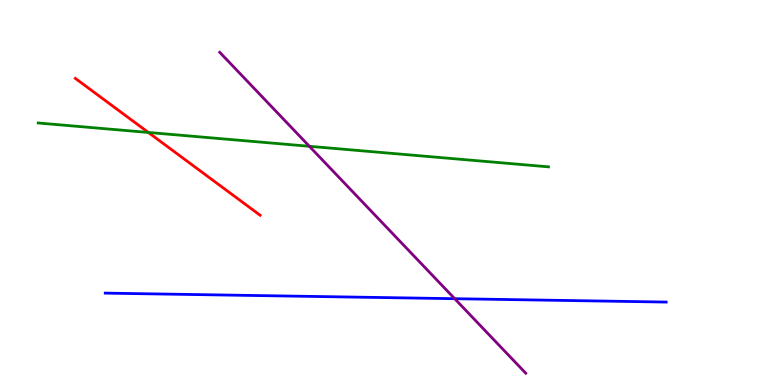[{'lines': ['blue', 'red'], 'intersections': []}, {'lines': ['green', 'red'], 'intersections': [{'x': 1.91, 'y': 6.56}]}, {'lines': ['purple', 'red'], 'intersections': []}, {'lines': ['blue', 'green'], 'intersections': []}, {'lines': ['blue', 'purple'], 'intersections': [{'x': 5.87, 'y': 2.24}]}, {'lines': ['green', 'purple'], 'intersections': [{'x': 3.99, 'y': 6.2}]}]